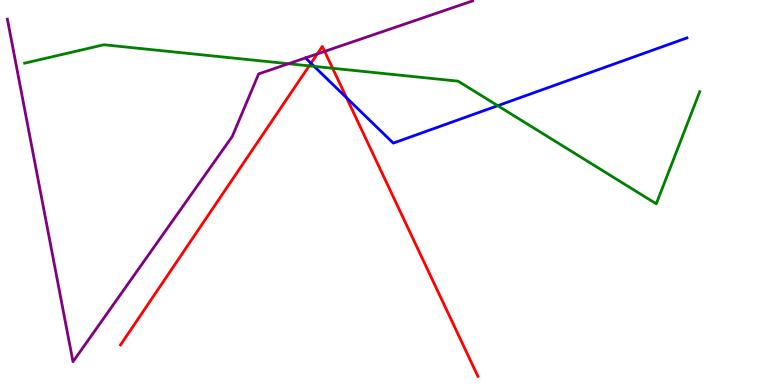[{'lines': ['blue', 'red'], 'intersections': [{'x': 4.01, 'y': 8.36}, {'x': 4.47, 'y': 7.46}]}, {'lines': ['green', 'red'], 'intersections': [{'x': 3.99, 'y': 8.29}, {'x': 4.29, 'y': 8.23}]}, {'lines': ['purple', 'red'], 'intersections': [{'x': 4.09, 'y': 8.6}, {'x': 4.19, 'y': 8.67}]}, {'lines': ['blue', 'green'], 'intersections': [{'x': 4.05, 'y': 8.28}, {'x': 6.42, 'y': 7.25}]}, {'lines': ['blue', 'purple'], 'intersections': [{'x': 3.94, 'y': 8.5}]}, {'lines': ['green', 'purple'], 'intersections': [{'x': 3.72, 'y': 8.34}]}]